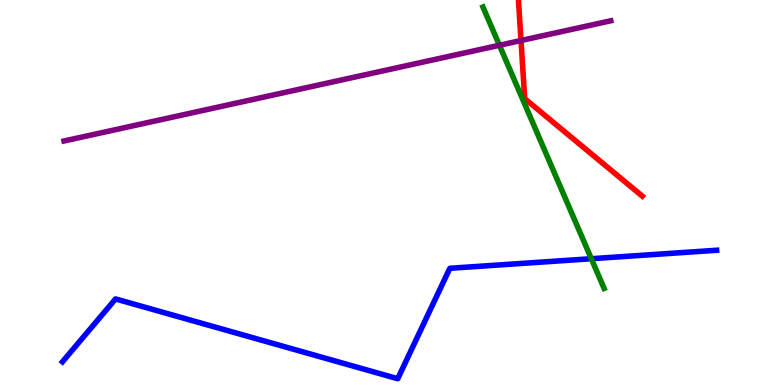[{'lines': ['blue', 'red'], 'intersections': []}, {'lines': ['green', 'red'], 'intersections': []}, {'lines': ['purple', 'red'], 'intersections': [{'x': 6.72, 'y': 8.95}]}, {'lines': ['blue', 'green'], 'intersections': [{'x': 7.63, 'y': 3.28}]}, {'lines': ['blue', 'purple'], 'intersections': []}, {'lines': ['green', 'purple'], 'intersections': [{'x': 6.44, 'y': 8.82}]}]